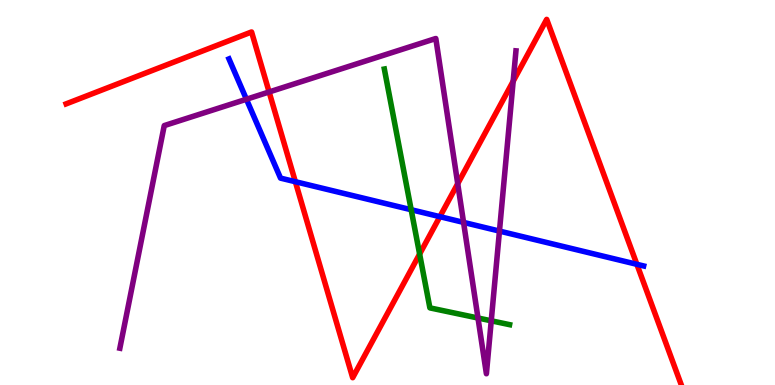[{'lines': ['blue', 'red'], 'intersections': [{'x': 3.81, 'y': 5.28}, {'x': 5.68, 'y': 4.37}, {'x': 8.22, 'y': 3.13}]}, {'lines': ['green', 'red'], 'intersections': [{'x': 5.41, 'y': 3.4}]}, {'lines': ['purple', 'red'], 'intersections': [{'x': 3.47, 'y': 7.61}, {'x': 5.91, 'y': 5.23}, {'x': 6.62, 'y': 7.89}]}, {'lines': ['blue', 'green'], 'intersections': [{'x': 5.31, 'y': 4.55}]}, {'lines': ['blue', 'purple'], 'intersections': [{'x': 3.18, 'y': 7.42}, {'x': 5.98, 'y': 4.22}, {'x': 6.44, 'y': 4.0}]}, {'lines': ['green', 'purple'], 'intersections': [{'x': 6.17, 'y': 1.74}, {'x': 6.34, 'y': 1.67}]}]